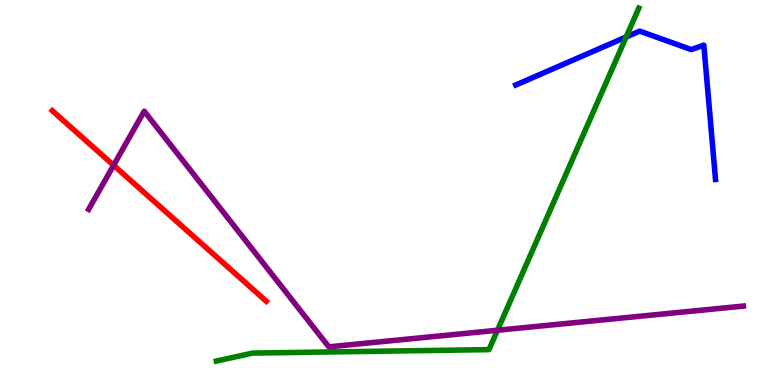[{'lines': ['blue', 'red'], 'intersections': []}, {'lines': ['green', 'red'], 'intersections': []}, {'lines': ['purple', 'red'], 'intersections': [{'x': 1.47, 'y': 5.71}]}, {'lines': ['blue', 'green'], 'intersections': [{'x': 8.08, 'y': 9.04}]}, {'lines': ['blue', 'purple'], 'intersections': []}, {'lines': ['green', 'purple'], 'intersections': [{'x': 6.42, 'y': 1.42}]}]